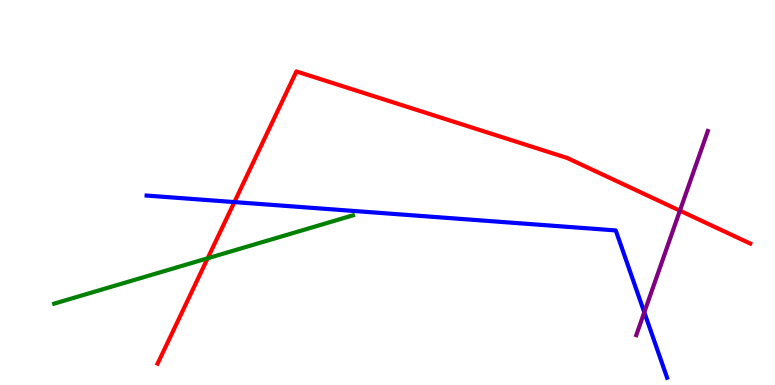[{'lines': ['blue', 'red'], 'intersections': [{'x': 3.02, 'y': 4.75}]}, {'lines': ['green', 'red'], 'intersections': [{'x': 2.68, 'y': 3.29}]}, {'lines': ['purple', 'red'], 'intersections': [{'x': 8.77, 'y': 4.53}]}, {'lines': ['blue', 'green'], 'intersections': []}, {'lines': ['blue', 'purple'], 'intersections': [{'x': 8.31, 'y': 1.89}]}, {'lines': ['green', 'purple'], 'intersections': []}]